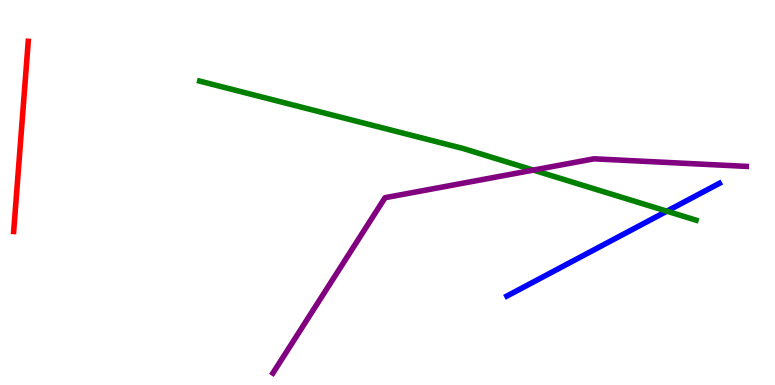[{'lines': ['blue', 'red'], 'intersections': []}, {'lines': ['green', 'red'], 'intersections': []}, {'lines': ['purple', 'red'], 'intersections': []}, {'lines': ['blue', 'green'], 'intersections': [{'x': 8.6, 'y': 4.51}]}, {'lines': ['blue', 'purple'], 'intersections': []}, {'lines': ['green', 'purple'], 'intersections': [{'x': 6.88, 'y': 5.58}]}]